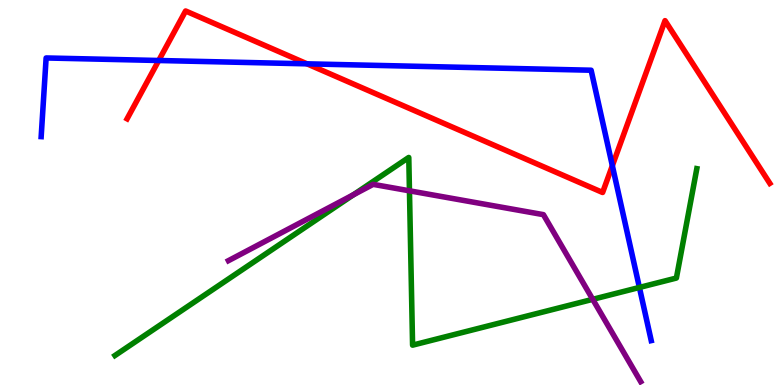[{'lines': ['blue', 'red'], 'intersections': [{'x': 2.05, 'y': 8.43}, {'x': 3.96, 'y': 8.34}, {'x': 7.9, 'y': 5.7}]}, {'lines': ['green', 'red'], 'intersections': []}, {'lines': ['purple', 'red'], 'intersections': []}, {'lines': ['blue', 'green'], 'intersections': [{'x': 8.25, 'y': 2.53}]}, {'lines': ['blue', 'purple'], 'intersections': []}, {'lines': ['green', 'purple'], 'intersections': [{'x': 4.56, 'y': 4.94}, {'x': 5.28, 'y': 5.04}, {'x': 7.65, 'y': 2.23}]}]